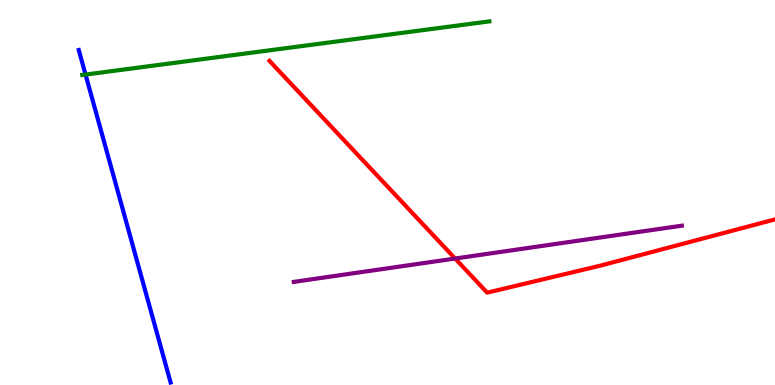[{'lines': ['blue', 'red'], 'intersections': []}, {'lines': ['green', 'red'], 'intersections': []}, {'lines': ['purple', 'red'], 'intersections': [{'x': 5.87, 'y': 3.28}]}, {'lines': ['blue', 'green'], 'intersections': [{'x': 1.1, 'y': 8.06}]}, {'lines': ['blue', 'purple'], 'intersections': []}, {'lines': ['green', 'purple'], 'intersections': []}]